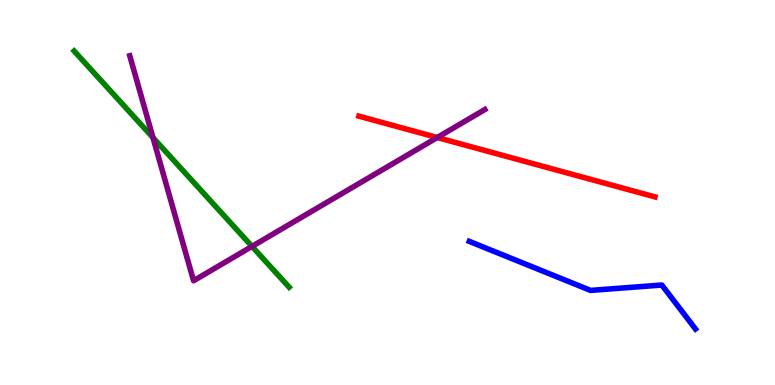[{'lines': ['blue', 'red'], 'intersections': []}, {'lines': ['green', 'red'], 'intersections': []}, {'lines': ['purple', 'red'], 'intersections': [{'x': 5.64, 'y': 6.43}]}, {'lines': ['blue', 'green'], 'intersections': []}, {'lines': ['blue', 'purple'], 'intersections': []}, {'lines': ['green', 'purple'], 'intersections': [{'x': 1.97, 'y': 6.43}, {'x': 3.25, 'y': 3.6}]}]